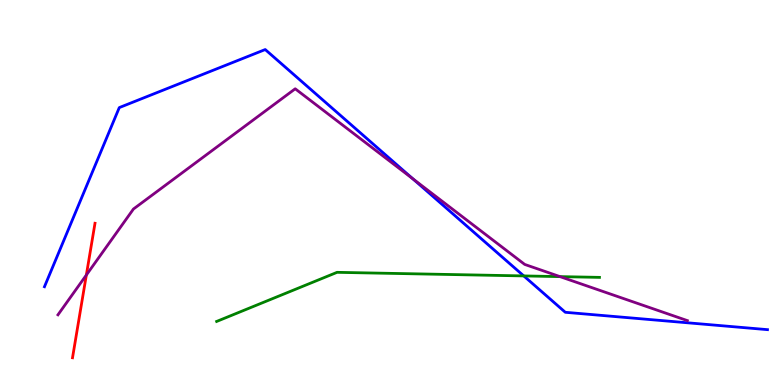[{'lines': ['blue', 'red'], 'intersections': []}, {'lines': ['green', 'red'], 'intersections': []}, {'lines': ['purple', 'red'], 'intersections': [{'x': 1.11, 'y': 2.86}]}, {'lines': ['blue', 'green'], 'intersections': [{'x': 6.76, 'y': 2.83}]}, {'lines': ['blue', 'purple'], 'intersections': [{'x': 5.33, 'y': 5.35}]}, {'lines': ['green', 'purple'], 'intersections': [{'x': 7.23, 'y': 2.82}]}]